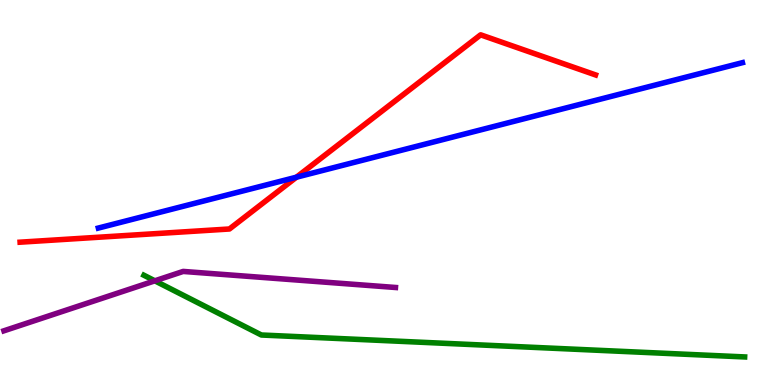[{'lines': ['blue', 'red'], 'intersections': [{'x': 3.82, 'y': 5.4}]}, {'lines': ['green', 'red'], 'intersections': []}, {'lines': ['purple', 'red'], 'intersections': []}, {'lines': ['blue', 'green'], 'intersections': []}, {'lines': ['blue', 'purple'], 'intersections': []}, {'lines': ['green', 'purple'], 'intersections': [{'x': 2.0, 'y': 2.71}]}]